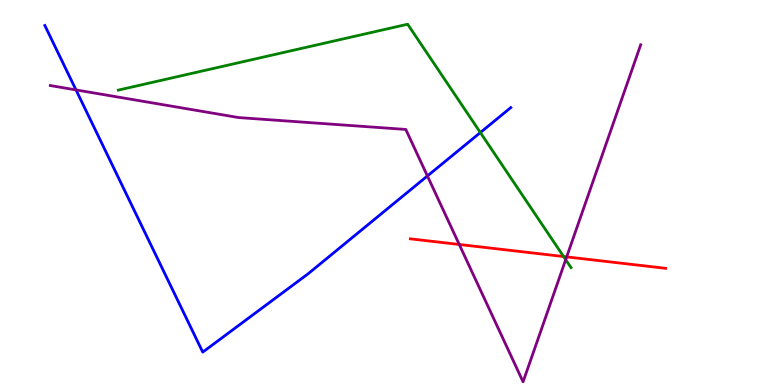[{'lines': ['blue', 'red'], 'intersections': []}, {'lines': ['green', 'red'], 'intersections': [{'x': 7.27, 'y': 3.34}]}, {'lines': ['purple', 'red'], 'intersections': [{'x': 5.93, 'y': 3.65}, {'x': 7.31, 'y': 3.33}]}, {'lines': ['blue', 'green'], 'intersections': [{'x': 6.2, 'y': 6.56}]}, {'lines': ['blue', 'purple'], 'intersections': [{'x': 0.981, 'y': 7.66}, {'x': 5.52, 'y': 5.43}]}, {'lines': ['green', 'purple'], 'intersections': [{'x': 7.3, 'y': 3.26}]}]